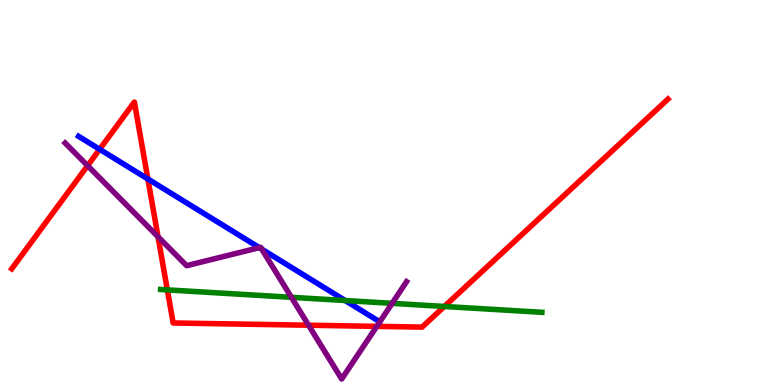[{'lines': ['blue', 'red'], 'intersections': [{'x': 1.29, 'y': 6.12}, {'x': 1.91, 'y': 5.35}]}, {'lines': ['green', 'red'], 'intersections': [{'x': 2.16, 'y': 2.47}, {'x': 5.73, 'y': 2.04}]}, {'lines': ['purple', 'red'], 'intersections': [{'x': 1.13, 'y': 5.7}, {'x': 2.04, 'y': 3.85}, {'x': 3.98, 'y': 1.55}, {'x': 4.86, 'y': 1.52}]}, {'lines': ['blue', 'green'], 'intersections': [{'x': 4.45, 'y': 2.19}]}, {'lines': ['blue', 'purple'], 'intersections': [{'x': 3.35, 'y': 3.57}, {'x': 3.38, 'y': 3.53}]}, {'lines': ['green', 'purple'], 'intersections': [{'x': 3.76, 'y': 2.28}, {'x': 5.06, 'y': 2.12}]}]